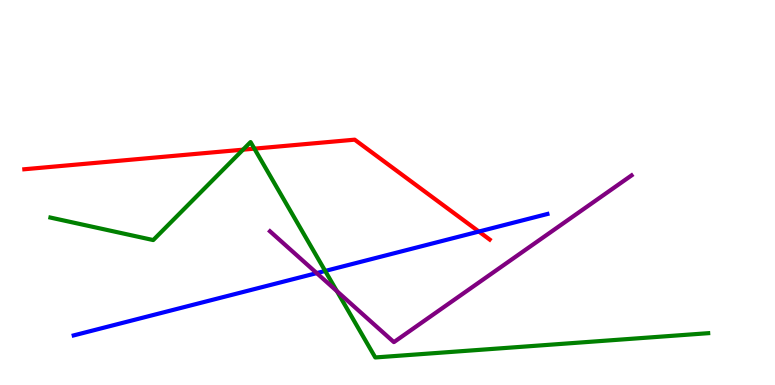[{'lines': ['blue', 'red'], 'intersections': [{'x': 6.18, 'y': 3.99}]}, {'lines': ['green', 'red'], 'intersections': [{'x': 3.14, 'y': 6.11}, {'x': 3.28, 'y': 6.14}]}, {'lines': ['purple', 'red'], 'intersections': []}, {'lines': ['blue', 'green'], 'intersections': [{'x': 4.2, 'y': 2.96}]}, {'lines': ['blue', 'purple'], 'intersections': [{'x': 4.09, 'y': 2.91}]}, {'lines': ['green', 'purple'], 'intersections': [{'x': 4.35, 'y': 2.44}]}]